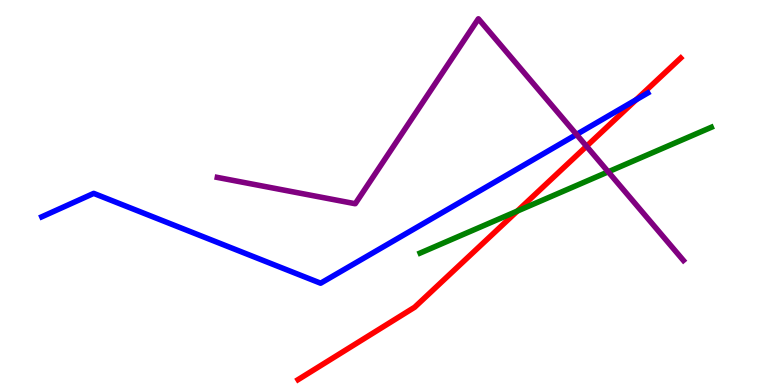[{'lines': ['blue', 'red'], 'intersections': [{'x': 8.21, 'y': 7.41}]}, {'lines': ['green', 'red'], 'intersections': [{'x': 6.67, 'y': 4.52}]}, {'lines': ['purple', 'red'], 'intersections': [{'x': 7.57, 'y': 6.2}]}, {'lines': ['blue', 'green'], 'intersections': []}, {'lines': ['blue', 'purple'], 'intersections': [{'x': 7.44, 'y': 6.51}]}, {'lines': ['green', 'purple'], 'intersections': [{'x': 7.85, 'y': 5.54}]}]